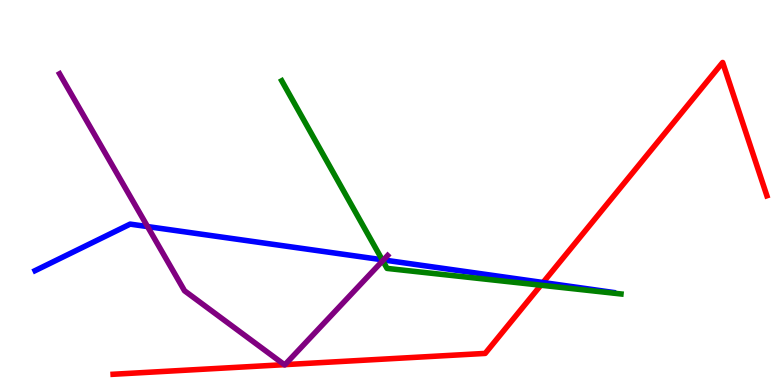[{'lines': ['blue', 'red'], 'intersections': [{'x': 7.01, 'y': 2.66}]}, {'lines': ['green', 'red'], 'intersections': [{'x': 6.98, 'y': 2.59}]}, {'lines': ['purple', 'red'], 'intersections': [{'x': 3.67, 'y': 0.528}, {'x': 3.68, 'y': 0.529}]}, {'lines': ['blue', 'green'], 'intersections': [{'x': 4.93, 'y': 3.25}]}, {'lines': ['blue', 'purple'], 'intersections': [{'x': 1.9, 'y': 4.11}, {'x': 4.95, 'y': 3.25}]}, {'lines': ['green', 'purple'], 'intersections': [{'x': 4.94, 'y': 3.23}]}]